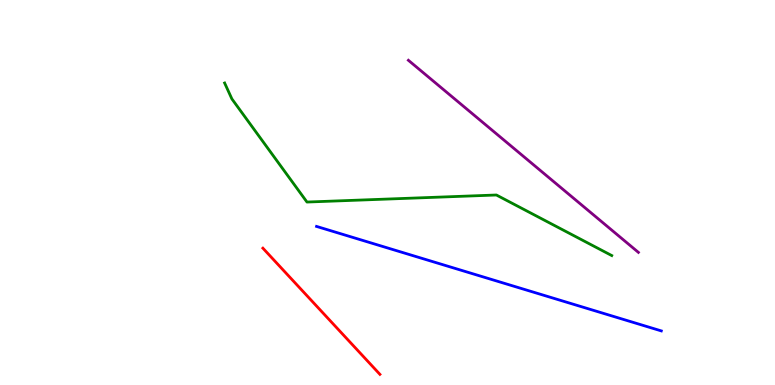[{'lines': ['blue', 'red'], 'intersections': []}, {'lines': ['green', 'red'], 'intersections': []}, {'lines': ['purple', 'red'], 'intersections': []}, {'lines': ['blue', 'green'], 'intersections': []}, {'lines': ['blue', 'purple'], 'intersections': []}, {'lines': ['green', 'purple'], 'intersections': []}]